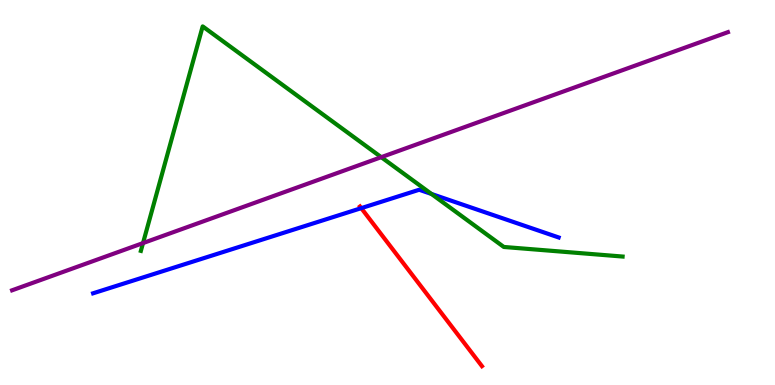[{'lines': ['blue', 'red'], 'intersections': [{'x': 4.66, 'y': 4.59}]}, {'lines': ['green', 'red'], 'intersections': []}, {'lines': ['purple', 'red'], 'intersections': []}, {'lines': ['blue', 'green'], 'intersections': [{'x': 5.57, 'y': 4.96}]}, {'lines': ['blue', 'purple'], 'intersections': []}, {'lines': ['green', 'purple'], 'intersections': [{'x': 1.85, 'y': 3.69}, {'x': 4.92, 'y': 5.92}]}]